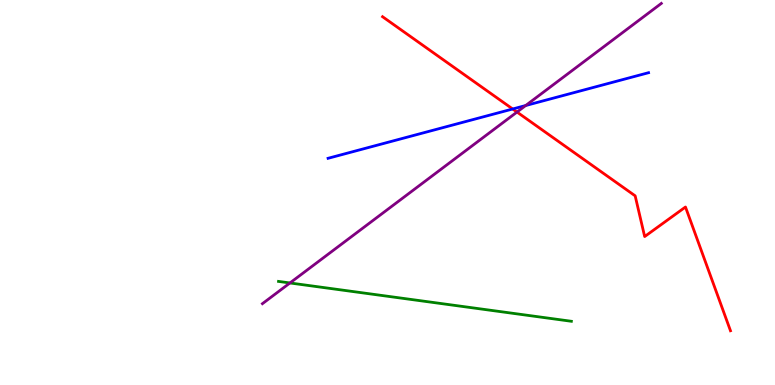[{'lines': ['blue', 'red'], 'intersections': [{'x': 6.62, 'y': 7.17}]}, {'lines': ['green', 'red'], 'intersections': []}, {'lines': ['purple', 'red'], 'intersections': [{'x': 6.67, 'y': 7.09}]}, {'lines': ['blue', 'green'], 'intersections': []}, {'lines': ['blue', 'purple'], 'intersections': [{'x': 6.78, 'y': 7.26}]}, {'lines': ['green', 'purple'], 'intersections': [{'x': 3.74, 'y': 2.65}]}]